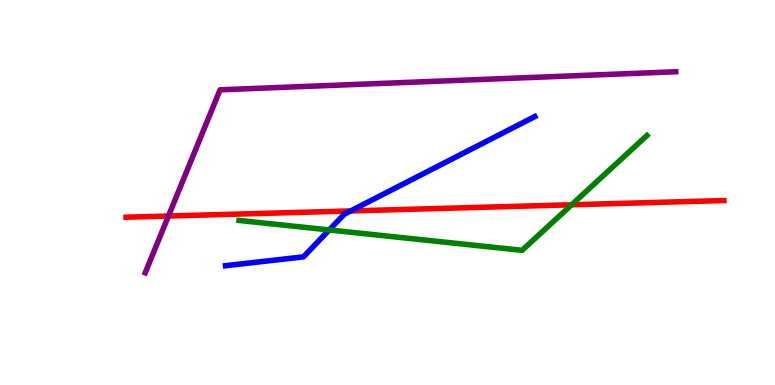[{'lines': ['blue', 'red'], 'intersections': [{'x': 4.52, 'y': 4.52}]}, {'lines': ['green', 'red'], 'intersections': [{'x': 7.38, 'y': 4.68}]}, {'lines': ['purple', 'red'], 'intersections': [{'x': 2.17, 'y': 4.39}]}, {'lines': ['blue', 'green'], 'intersections': [{'x': 4.25, 'y': 4.03}]}, {'lines': ['blue', 'purple'], 'intersections': []}, {'lines': ['green', 'purple'], 'intersections': []}]